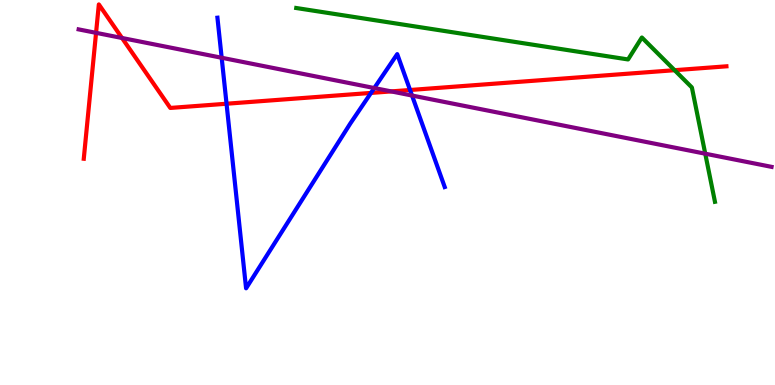[{'lines': ['blue', 'red'], 'intersections': [{'x': 2.92, 'y': 7.31}, {'x': 4.79, 'y': 7.59}, {'x': 5.29, 'y': 7.66}]}, {'lines': ['green', 'red'], 'intersections': [{'x': 8.7, 'y': 8.18}]}, {'lines': ['purple', 'red'], 'intersections': [{'x': 1.24, 'y': 9.15}, {'x': 1.57, 'y': 9.01}, {'x': 5.05, 'y': 7.63}]}, {'lines': ['blue', 'green'], 'intersections': []}, {'lines': ['blue', 'purple'], 'intersections': [{'x': 2.86, 'y': 8.5}, {'x': 4.83, 'y': 7.71}, {'x': 5.32, 'y': 7.52}]}, {'lines': ['green', 'purple'], 'intersections': [{'x': 9.1, 'y': 6.01}]}]